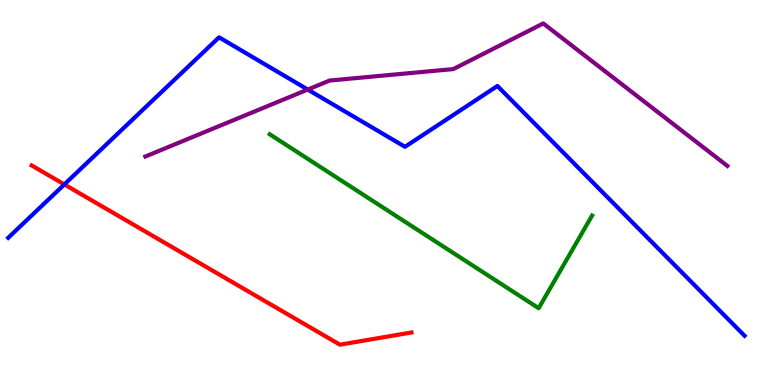[{'lines': ['blue', 'red'], 'intersections': [{'x': 0.83, 'y': 5.21}]}, {'lines': ['green', 'red'], 'intersections': []}, {'lines': ['purple', 'red'], 'intersections': []}, {'lines': ['blue', 'green'], 'intersections': []}, {'lines': ['blue', 'purple'], 'intersections': [{'x': 3.97, 'y': 7.67}]}, {'lines': ['green', 'purple'], 'intersections': []}]